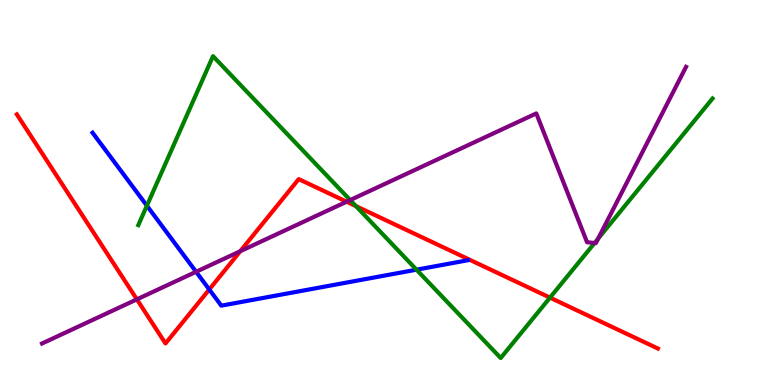[{'lines': ['blue', 'red'], 'intersections': [{'x': 2.7, 'y': 2.48}]}, {'lines': ['green', 'red'], 'intersections': [{'x': 4.59, 'y': 4.65}, {'x': 7.1, 'y': 2.27}]}, {'lines': ['purple', 'red'], 'intersections': [{'x': 1.77, 'y': 2.22}, {'x': 3.1, 'y': 3.47}, {'x': 4.47, 'y': 4.76}]}, {'lines': ['blue', 'green'], 'intersections': [{'x': 1.9, 'y': 4.66}, {'x': 5.37, 'y': 3.0}]}, {'lines': ['blue', 'purple'], 'intersections': [{'x': 2.53, 'y': 2.94}]}, {'lines': ['green', 'purple'], 'intersections': [{'x': 4.52, 'y': 4.8}, {'x': 7.67, 'y': 3.69}, {'x': 7.72, 'y': 3.8}]}]